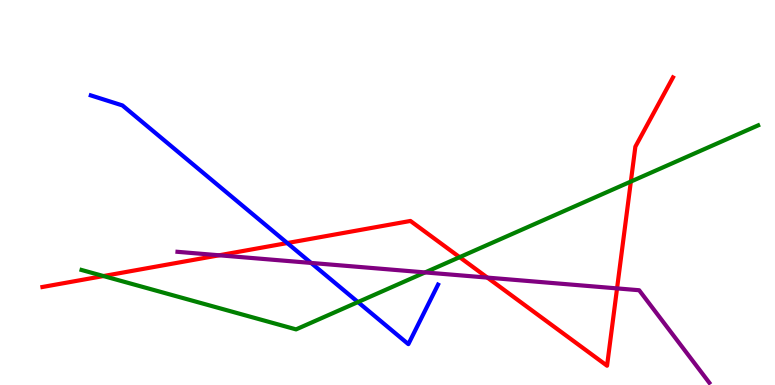[{'lines': ['blue', 'red'], 'intersections': [{'x': 3.71, 'y': 3.69}]}, {'lines': ['green', 'red'], 'intersections': [{'x': 1.34, 'y': 2.83}, {'x': 5.93, 'y': 3.32}, {'x': 8.14, 'y': 5.28}]}, {'lines': ['purple', 'red'], 'intersections': [{'x': 2.83, 'y': 3.37}, {'x': 6.29, 'y': 2.79}, {'x': 7.96, 'y': 2.51}]}, {'lines': ['blue', 'green'], 'intersections': [{'x': 4.62, 'y': 2.15}]}, {'lines': ['blue', 'purple'], 'intersections': [{'x': 4.01, 'y': 3.17}]}, {'lines': ['green', 'purple'], 'intersections': [{'x': 5.48, 'y': 2.92}]}]